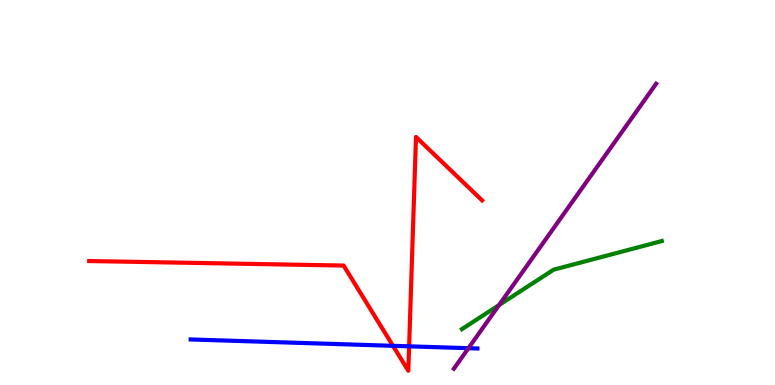[{'lines': ['blue', 'red'], 'intersections': [{'x': 5.07, 'y': 1.02}, {'x': 5.28, 'y': 1.0}]}, {'lines': ['green', 'red'], 'intersections': []}, {'lines': ['purple', 'red'], 'intersections': []}, {'lines': ['blue', 'green'], 'intersections': []}, {'lines': ['blue', 'purple'], 'intersections': [{'x': 6.04, 'y': 0.956}]}, {'lines': ['green', 'purple'], 'intersections': [{'x': 6.44, 'y': 2.08}]}]